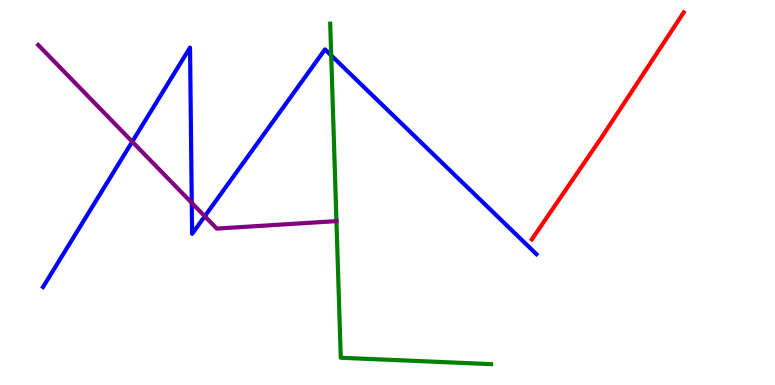[{'lines': ['blue', 'red'], 'intersections': []}, {'lines': ['green', 'red'], 'intersections': []}, {'lines': ['purple', 'red'], 'intersections': []}, {'lines': ['blue', 'green'], 'intersections': [{'x': 4.27, 'y': 8.56}]}, {'lines': ['blue', 'purple'], 'intersections': [{'x': 1.71, 'y': 6.32}, {'x': 2.47, 'y': 4.73}, {'x': 2.64, 'y': 4.38}]}, {'lines': ['green', 'purple'], 'intersections': [{'x': 4.34, 'y': 4.26}]}]